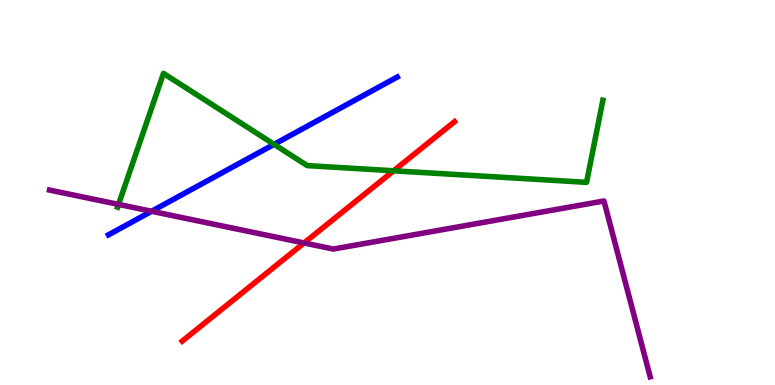[{'lines': ['blue', 'red'], 'intersections': []}, {'lines': ['green', 'red'], 'intersections': [{'x': 5.08, 'y': 5.56}]}, {'lines': ['purple', 'red'], 'intersections': [{'x': 3.92, 'y': 3.69}]}, {'lines': ['blue', 'green'], 'intersections': [{'x': 3.54, 'y': 6.25}]}, {'lines': ['blue', 'purple'], 'intersections': [{'x': 1.96, 'y': 4.51}]}, {'lines': ['green', 'purple'], 'intersections': [{'x': 1.53, 'y': 4.69}]}]